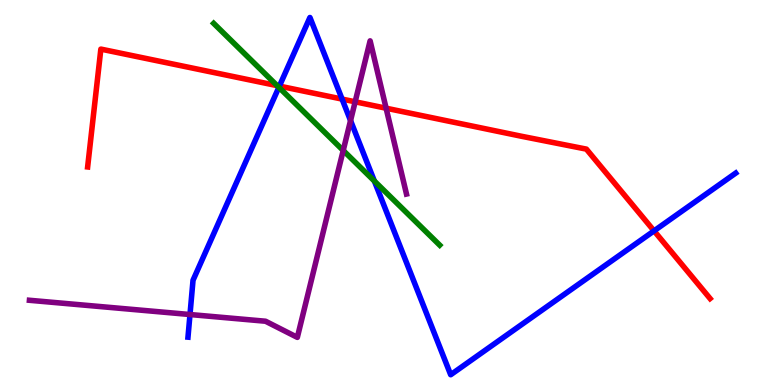[{'lines': ['blue', 'red'], 'intersections': [{'x': 3.61, 'y': 7.76}, {'x': 4.41, 'y': 7.43}, {'x': 8.44, 'y': 4.0}]}, {'lines': ['green', 'red'], 'intersections': [{'x': 3.58, 'y': 7.78}]}, {'lines': ['purple', 'red'], 'intersections': [{'x': 4.58, 'y': 7.36}, {'x': 4.98, 'y': 7.19}]}, {'lines': ['blue', 'green'], 'intersections': [{'x': 3.6, 'y': 7.73}, {'x': 4.83, 'y': 5.3}]}, {'lines': ['blue', 'purple'], 'intersections': [{'x': 2.45, 'y': 1.83}, {'x': 4.52, 'y': 6.87}]}, {'lines': ['green', 'purple'], 'intersections': [{'x': 4.43, 'y': 6.09}]}]